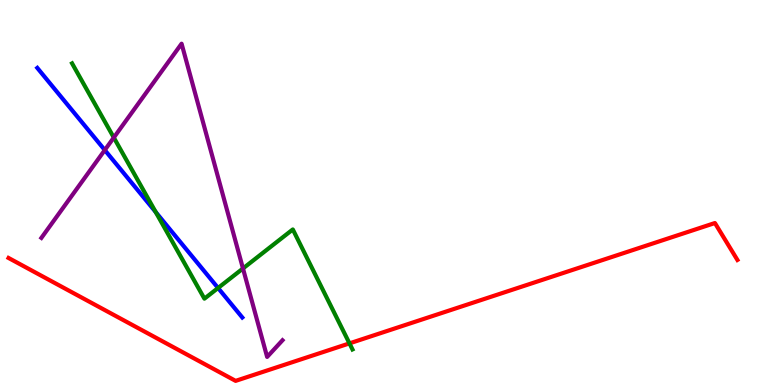[{'lines': ['blue', 'red'], 'intersections': []}, {'lines': ['green', 'red'], 'intersections': [{'x': 4.51, 'y': 1.08}]}, {'lines': ['purple', 'red'], 'intersections': []}, {'lines': ['blue', 'green'], 'intersections': [{'x': 2.01, 'y': 4.49}, {'x': 2.81, 'y': 2.52}]}, {'lines': ['blue', 'purple'], 'intersections': [{'x': 1.35, 'y': 6.1}]}, {'lines': ['green', 'purple'], 'intersections': [{'x': 1.47, 'y': 6.43}, {'x': 3.14, 'y': 3.03}]}]